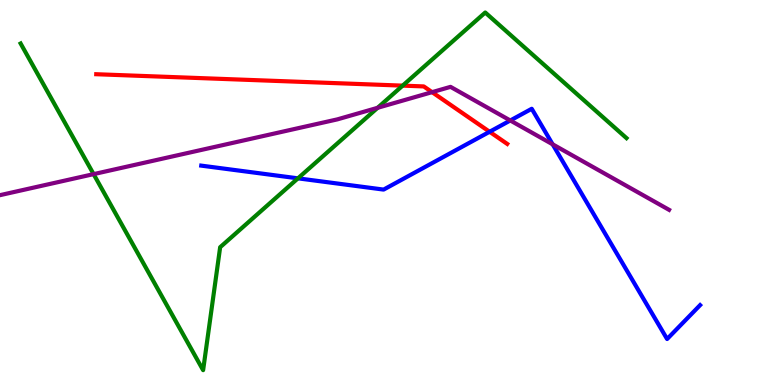[{'lines': ['blue', 'red'], 'intersections': [{'x': 6.32, 'y': 6.58}]}, {'lines': ['green', 'red'], 'intersections': [{'x': 5.2, 'y': 7.78}]}, {'lines': ['purple', 'red'], 'intersections': [{'x': 5.58, 'y': 7.61}]}, {'lines': ['blue', 'green'], 'intersections': [{'x': 3.84, 'y': 5.37}]}, {'lines': ['blue', 'purple'], 'intersections': [{'x': 6.58, 'y': 6.87}, {'x': 7.13, 'y': 6.25}]}, {'lines': ['green', 'purple'], 'intersections': [{'x': 1.21, 'y': 5.48}, {'x': 4.87, 'y': 7.2}]}]